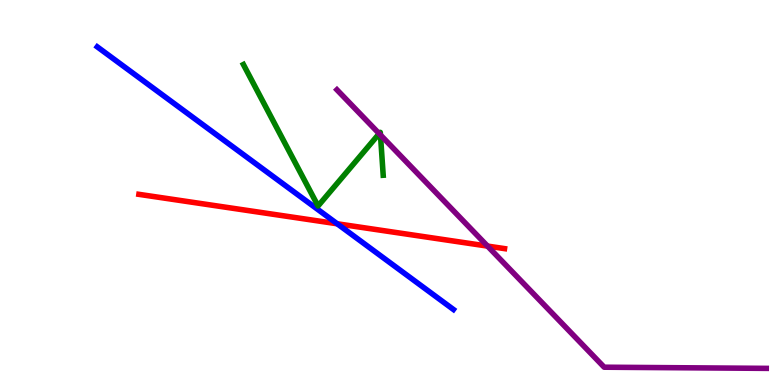[{'lines': ['blue', 'red'], 'intersections': [{'x': 4.35, 'y': 4.19}]}, {'lines': ['green', 'red'], 'intersections': []}, {'lines': ['purple', 'red'], 'intersections': [{'x': 6.29, 'y': 3.61}]}, {'lines': ['blue', 'green'], 'intersections': []}, {'lines': ['blue', 'purple'], 'intersections': []}, {'lines': ['green', 'purple'], 'intersections': [{'x': 4.89, 'y': 6.53}, {'x': 4.91, 'y': 6.49}]}]